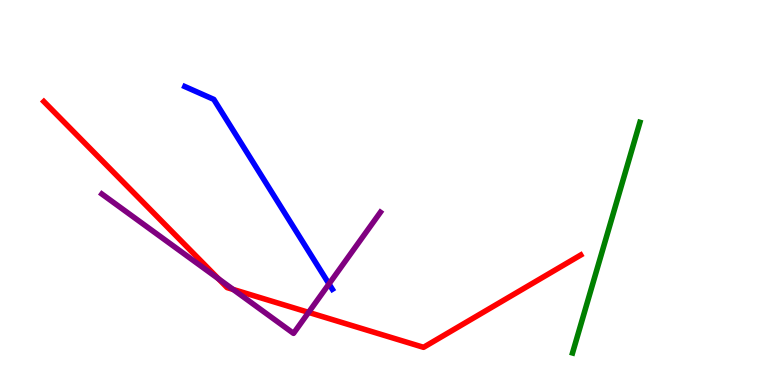[{'lines': ['blue', 'red'], 'intersections': []}, {'lines': ['green', 'red'], 'intersections': []}, {'lines': ['purple', 'red'], 'intersections': [{'x': 2.82, 'y': 2.76}, {'x': 3.01, 'y': 2.48}, {'x': 3.98, 'y': 1.89}]}, {'lines': ['blue', 'green'], 'intersections': []}, {'lines': ['blue', 'purple'], 'intersections': [{'x': 4.25, 'y': 2.63}]}, {'lines': ['green', 'purple'], 'intersections': []}]